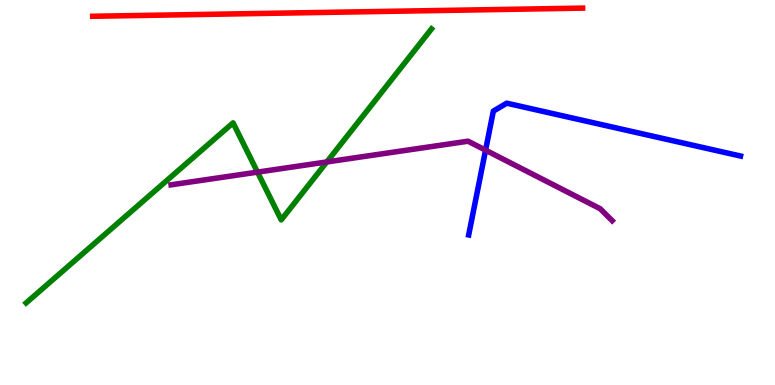[{'lines': ['blue', 'red'], 'intersections': []}, {'lines': ['green', 'red'], 'intersections': []}, {'lines': ['purple', 'red'], 'intersections': []}, {'lines': ['blue', 'green'], 'intersections': []}, {'lines': ['blue', 'purple'], 'intersections': [{'x': 6.27, 'y': 6.1}]}, {'lines': ['green', 'purple'], 'intersections': [{'x': 3.32, 'y': 5.53}, {'x': 4.22, 'y': 5.79}]}]